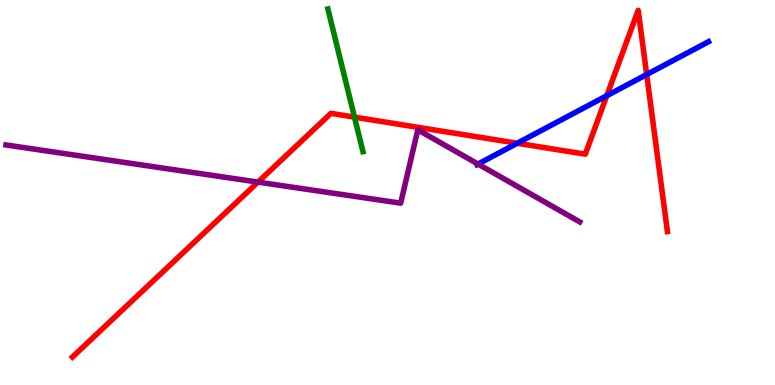[{'lines': ['blue', 'red'], 'intersections': [{'x': 6.67, 'y': 6.28}, {'x': 7.83, 'y': 7.51}, {'x': 8.34, 'y': 8.06}]}, {'lines': ['green', 'red'], 'intersections': [{'x': 4.57, 'y': 6.96}]}, {'lines': ['purple', 'red'], 'intersections': [{'x': 3.33, 'y': 5.27}]}, {'lines': ['blue', 'green'], 'intersections': []}, {'lines': ['blue', 'purple'], 'intersections': [{'x': 6.17, 'y': 5.74}]}, {'lines': ['green', 'purple'], 'intersections': []}]